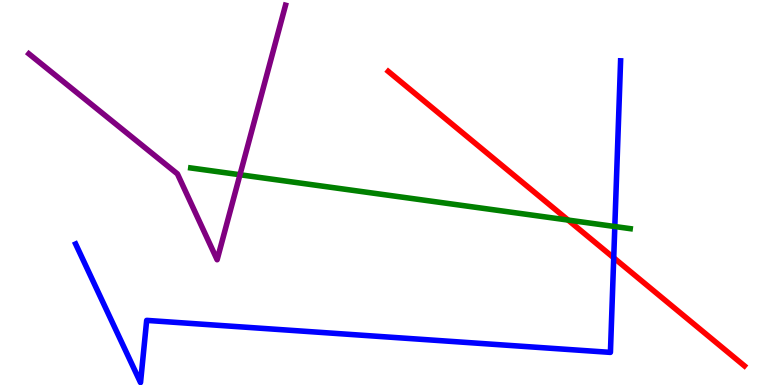[{'lines': ['blue', 'red'], 'intersections': [{'x': 7.92, 'y': 3.3}]}, {'lines': ['green', 'red'], 'intersections': [{'x': 7.33, 'y': 4.28}]}, {'lines': ['purple', 'red'], 'intersections': []}, {'lines': ['blue', 'green'], 'intersections': [{'x': 7.93, 'y': 4.12}]}, {'lines': ['blue', 'purple'], 'intersections': []}, {'lines': ['green', 'purple'], 'intersections': [{'x': 3.1, 'y': 5.46}]}]